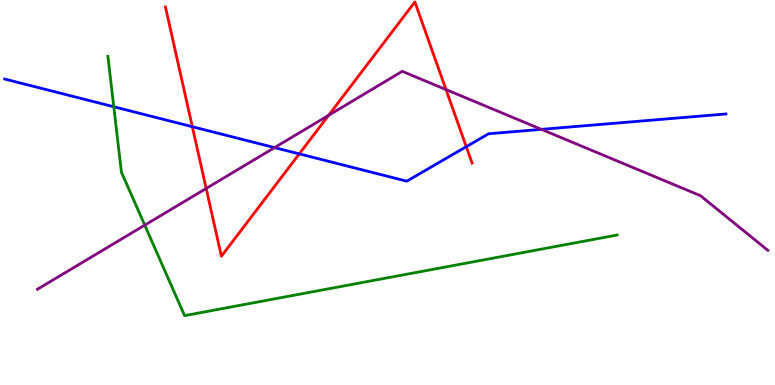[{'lines': ['blue', 'red'], 'intersections': [{'x': 2.48, 'y': 6.71}, {'x': 3.86, 'y': 6.0}, {'x': 6.02, 'y': 6.19}]}, {'lines': ['green', 'red'], 'intersections': []}, {'lines': ['purple', 'red'], 'intersections': [{'x': 2.66, 'y': 5.11}, {'x': 4.24, 'y': 7.01}, {'x': 5.75, 'y': 7.67}]}, {'lines': ['blue', 'green'], 'intersections': [{'x': 1.47, 'y': 7.23}]}, {'lines': ['blue', 'purple'], 'intersections': [{'x': 3.54, 'y': 6.17}, {'x': 6.99, 'y': 6.64}]}, {'lines': ['green', 'purple'], 'intersections': [{'x': 1.87, 'y': 4.15}]}]